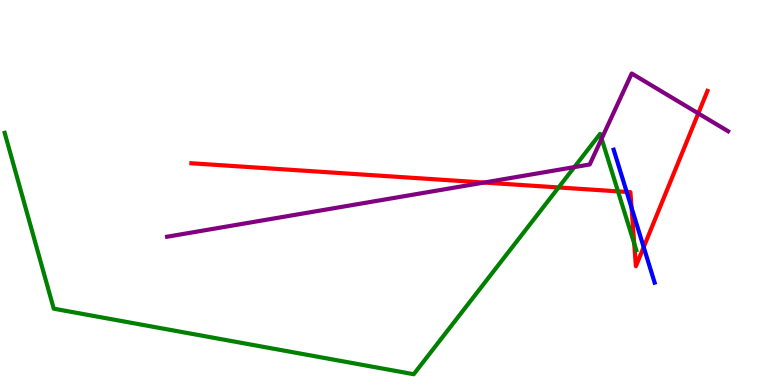[{'lines': ['blue', 'red'], 'intersections': [{'x': 8.09, 'y': 5.01}, {'x': 8.15, 'y': 4.6}, {'x': 8.31, 'y': 3.58}]}, {'lines': ['green', 'red'], 'intersections': [{'x': 7.21, 'y': 5.13}, {'x': 7.97, 'y': 5.03}, {'x': 8.18, 'y': 3.67}]}, {'lines': ['purple', 'red'], 'intersections': [{'x': 6.25, 'y': 5.26}, {'x': 9.01, 'y': 7.05}]}, {'lines': ['blue', 'green'], 'intersections': []}, {'lines': ['blue', 'purple'], 'intersections': []}, {'lines': ['green', 'purple'], 'intersections': [{'x': 7.41, 'y': 5.66}, {'x': 7.76, 'y': 6.4}]}]